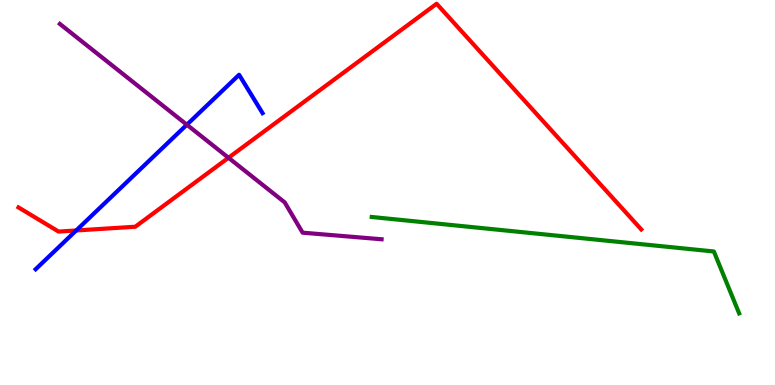[{'lines': ['blue', 'red'], 'intersections': [{'x': 0.983, 'y': 4.01}]}, {'lines': ['green', 'red'], 'intersections': []}, {'lines': ['purple', 'red'], 'intersections': [{'x': 2.95, 'y': 5.9}]}, {'lines': ['blue', 'green'], 'intersections': []}, {'lines': ['blue', 'purple'], 'intersections': [{'x': 2.41, 'y': 6.76}]}, {'lines': ['green', 'purple'], 'intersections': []}]